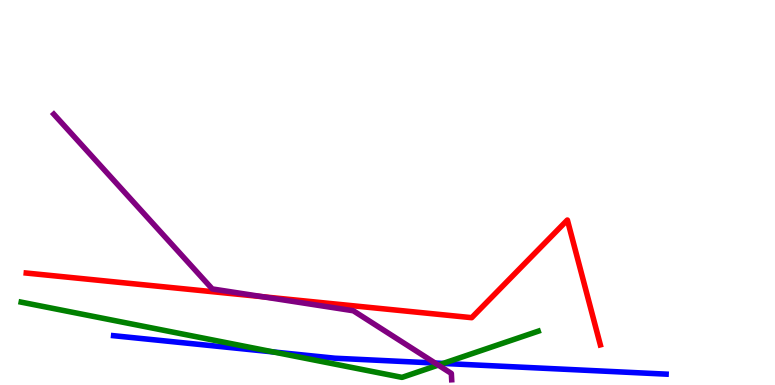[{'lines': ['blue', 'red'], 'intersections': []}, {'lines': ['green', 'red'], 'intersections': []}, {'lines': ['purple', 'red'], 'intersections': [{'x': 3.39, 'y': 2.29}]}, {'lines': ['blue', 'green'], 'intersections': [{'x': 3.53, 'y': 0.858}, {'x': 5.72, 'y': 0.56}]}, {'lines': ['blue', 'purple'], 'intersections': [{'x': 5.61, 'y': 0.571}]}, {'lines': ['green', 'purple'], 'intersections': [{'x': 5.66, 'y': 0.517}]}]